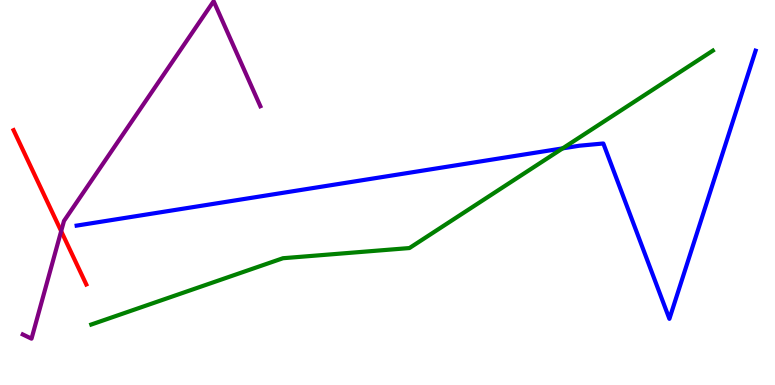[{'lines': ['blue', 'red'], 'intersections': []}, {'lines': ['green', 'red'], 'intersections': []}, {'lines': ['purple', 'red'], 'intersections': [{'x': 0.789, 'y': 4.0}]}, {'lines': ['blue', 'green'], 'intersections': [{'x': 7.26, 'y': 6.15}]}, {'lines': ['blue', 'purple'], 'intersections': []}, {'lines': ['green', 'purple'], 'intersections': []}]